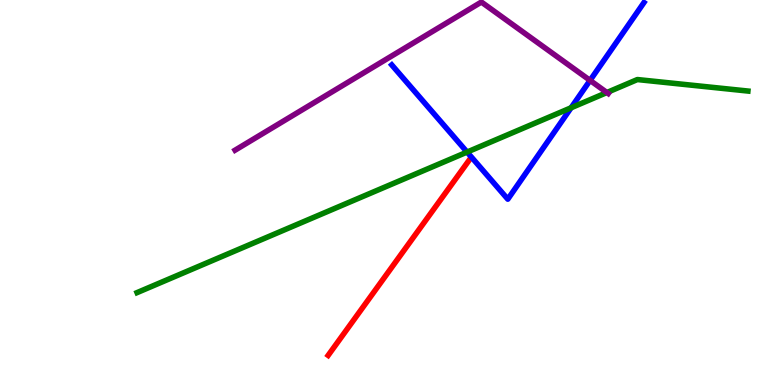[{'lines': ['blue', 'red'], 'intersections': []}, {'lines': ['green', 'red'], 'intersections': []}, {'lines': ['purple', 'red'], 'intersections': []}, {'lines': ['blue', 'green'], 'intersections': [{'x': 6.03, 'y': 6.05}, {'x': 7.37, 'y': 7.2}]}, {'lines': ['blue', 'purple'], 'intersections': [{'x': 7.61, 'y': 7.91}]}, {'lines': ['green', 'purple'], 'intersections': [{'x': 7.83, 'y': 7.6}]}]